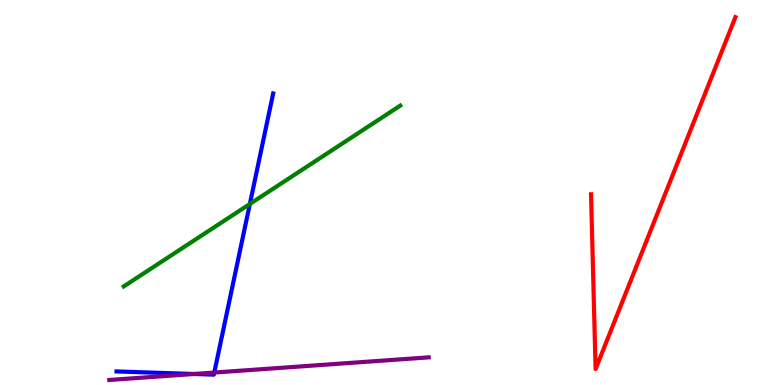[{'lines': ['blue', 'red'], 'intersections': []}, {'lines': ['green', 'red'], 'intersections': []}, {'lines': ['purple', 'red'], 'intersections': []}, {'lines': ['blue', 'green'], 'intersections': [{'x': 3.22, 'y': 4.7}]}, {'lines': ['blue', 'purple'], 'intersections': [{'x': 2.5, 'y': 0.286}, {'x': 2.76, 'y': 0.323}]}, {'lines': ['green', 'purple'], 'intersections': []}]